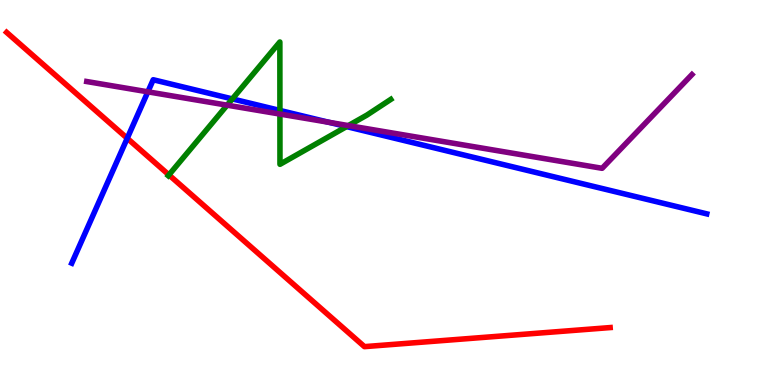[{'lines': ['blue', 'red'], 'intersections': [{'x': 1.64, 'y': 6.41}]}, {'lines': ['green', 'red'], 'intersections': [{'x': 2.18, 'y': 5.46}]}, {'lines': ['purple', 'red'], 'intersections': []}, {'lines': ['blue', 'green'], 'intersections': [{'x': 3.0, 'y': 7.43}, {'x': 3.61, 'y': 7.13}, {'x': 4.47, 'y': 6.71}]}, {'lines': ['blue', 'purple'], 'intersections': [{'x': 1.91, 'y': 7.61}, {'x': 4.24, 'y': 6.82}]}, {'lines': ['green', 'purple'], 'intersections': [{'x': 2.93, 'y': 7.27}, {'x': 3.61, 'y': 7.04}, {'x': 4.5, 'y': 6.74}]}]